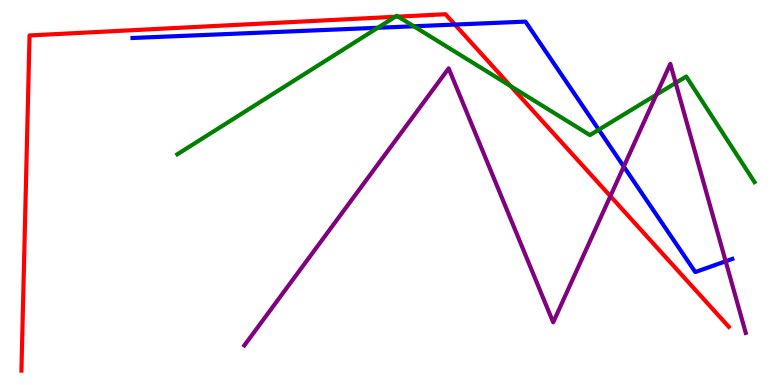[{'lines': ['blue', 'red'], 'intersections': [{'x': 5.87, 'y': 9.36}]}, {'lines': ['green', 'red'], 'intersections': [{'x': 5.1, 'y': 9.56}, {'x': 5.14, 'y': 9.57}, {'x': 6.59, 'y': 7.76}]}, {'lines': ['purple', 'red'], 'intersections': [{'x': 7.88, 'y': 4.91}]}, {'lines': ['blue', 'green'], 'intersections': [{'x': 4.87, 'y': 9.28}, {'x': 5.34, 'y': 9.32}, {'x': 7.73, 'y': 6.63}]}, {'lines': ['blue', 'purple'], 'intersections': [{'x': 8.05, 'y': 5.67}, {'x': 9.36, 'y': 3.21}]}, {'lines': ['green', 'purple'], 'intersections': [{'x': 8.47, 'y': 7.54}, {'x': 8.72, 'y': 7.85}]}]